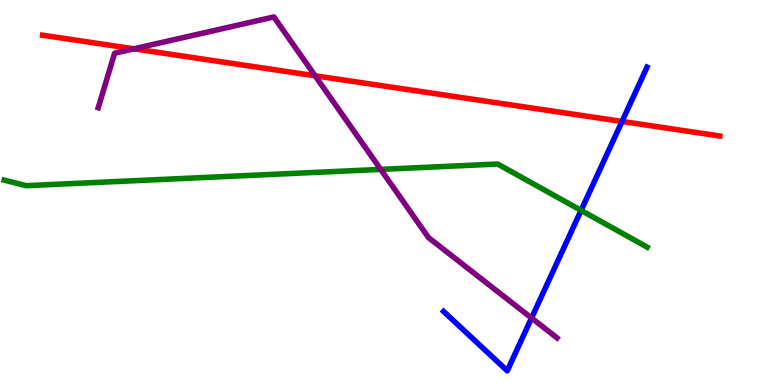[{'lines': ['blue', 'red'], 'intersections': [{'x': 8.03, 'y': 6.85}]}, {'lines': ['green', 'red'], 'intersections': []}, {'lines': ['purple', 'red'], 'intersections': [{'x': 1.73, 'y': 8.73}, {'x': 4.07, 'y': 8.03}]}, {'lines': ['blue', 'green'], 'intersections': [{'x': 7.5, 'y': 4.54}]}, {'lines': ['blue', 'purple'], 'intersections': [{'x': 6.86, 'y': 1.74}]}, {'lines': ['green', 'purple'], 'intersections': [{'x': 4.91, 'y': 5.6}]}]